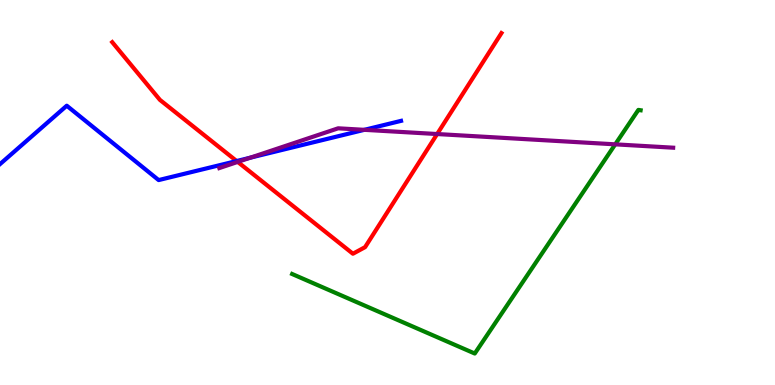[{'lines': ['blue', 'red'], 'intersections': [{'x': 3.05, 'y': 5.82}]}, {'lines': ['green', 'red'], 'intersections': []}, {'lines': ['purple', 'red'], 'intersections': [{'x': 3.07, 'y': 5.79}, {'x': 5.64, 'y': 6.52}]}, {'lines': ['blue', 'green'], 'intersections': []}, {'lines': ['blue', 'purple'], 'intersections': [{'x': 3.23, 'y': 5.9}, {'x': 4.7, 'y': 6.63}]}, {'lines': ['green', 'purple'], 'intersections': [{'x': 7.94, 'y': 6.25}]}]